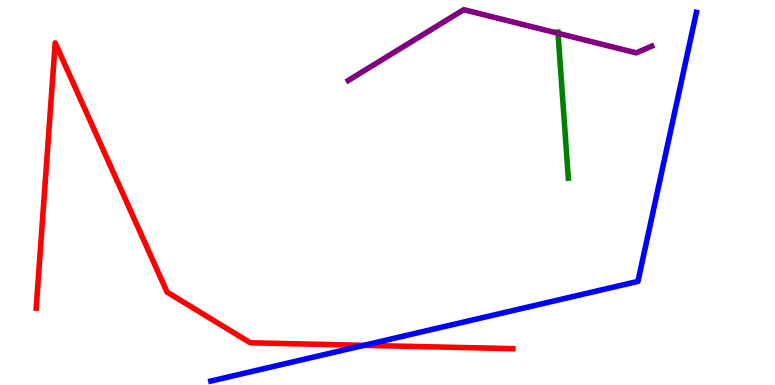[{'lines': ['blue', 'red'], 'intersections': [{'x': 4.7, 'y': 1.03}]}, {'lines': ['green', 'red'], 'intersections': []}, {'lines': ['purple', 'red'], 'intersections': []}, {'lines': ['blue', 'green'], 'intersections': []}, {'lines': ['blue', 'purple'], 'intersections': []}, {'lines': ['green', 'purple'], 'intersections': [{'x': 7.2, 'y': 9.14}]}]